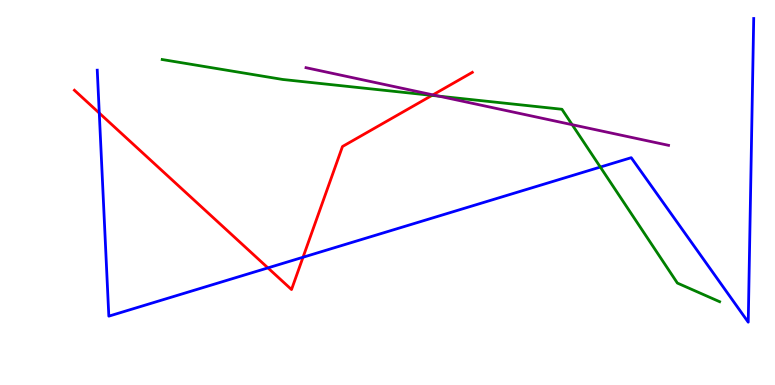[{'lines': ['blue', 'red'], 'intersections': [{'x': 1.28, 'y': 7.06}, {'x': 3.46, 'y': 3.04}, {'x': 3.91, 'y': 3.32}]}, {'lines': ['green', 'red'], 'intersections': [{'x': 5.57, 'y': 7.52}]}, {'lines': ['purple', 'red'], 'intersections': [{'x': 5.59, 'y': 7.54}]}, {'lines': ['blue', 'green'], 'intersections': [{'x': 7.75, 'y': 5.66}]}, {'lines': ['blue', 'purple'], 'intersections': []}, {'lines': ['green', 'purple'], 'intersections': [{'x': 5.66, 'y': 7.5}, {'x': 7.38, 'y': 6.76}]}]